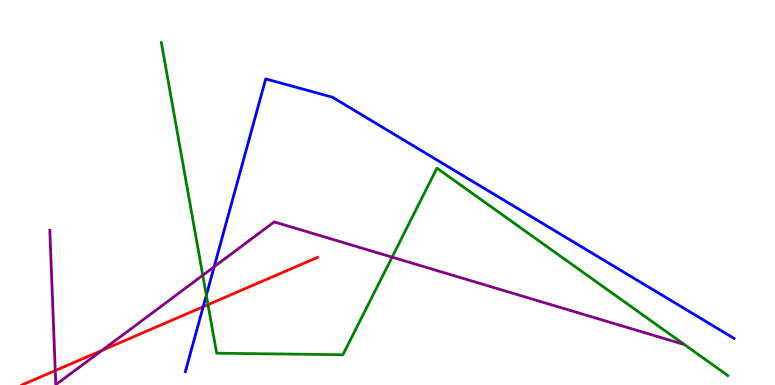[{'lines': ['blue', 'red'], 'intersections': [{'x': 2.62, 'y': 2.03}]}, {'lines': ['green', 'red'], 'intersections': [{'x': 2.68, 'y': 2.09}]}, {'lines': ['purple', 'red'], 'intersections': [{'x': 0.713, 'y': 0.374}, {'x': 1.31, 'y': 0.897}]}, {'lines': ['blue', 'green'], 'intersections': [{'x': 2.66, 'y': 2.33}]}, {'lines': ['blue', 'purple'], 'intersections': [{'x': 2.76, 'y': 3.07}]}, {'lines': ['green', 'purple'], 'intersections': [{'x': 2.62, 'y': 2.85}, {'x': 5.06, 'y': 3.32}]}]